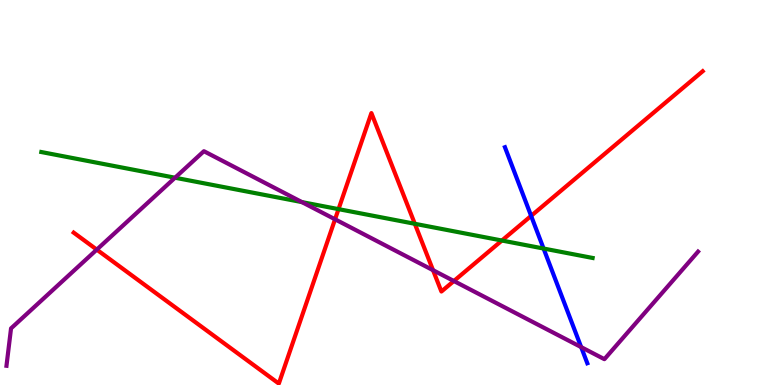[{'lines': ['blue', 'red'], 'intersections': [{'x': 6.85, 'y': 4.39}]}, {'lines': ['green', 'red'], 'intersections': [{'x': 4.37, 'y': 4.57}, {'x': 5.35, 'y': 4.19}, {'x': 6.48, 'y': 3.75}]}, {'lines': ['purple', 'red'], 'intersections': [{'x': 1.25, 'y': 3.52}, {'x': 4.32, 'y': 4.3}, {'x': 5.59, 'y': 2.98}, {'x': 5.86, 'y': 2.7}]}, {'lines': ['blue', 'green'], 'intersections': [{'x': 7.01, 'y': 3.54}]}, {'lines': ['blue', 'purple'], 'intersections': [{'x': 7.5, 'y': 0.984}]}, {'lines': ['green', 'purple'], 'intersections': [{'x': 2.26, 'y': 5.38}, {'x': 3.9, 'y': 4.75}]}]